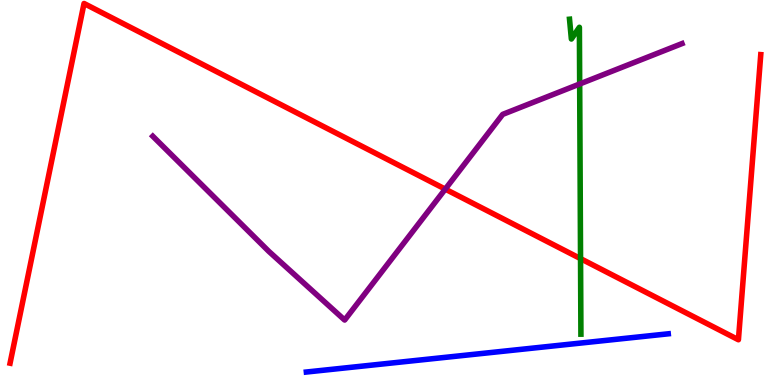[{'lines': ['blue', 'red'], 'intersections': []}, {'lines': ['green', 'red'], 'intersections': [{'x': 7.49, 'y': 3.28}]}, {'lines': ['purple', 'red'], 'intersections': [{'x': 5.75, 'y': 5.09}]}, {'lines': ['blue', 'green'], 'intersections': []}, {'lines': ['blue', 'purple'], 'intersections': []}, {'lines': ['green', 'purple'], 'intersections': [{'x': 7.48, 'y': 7.82}]}]